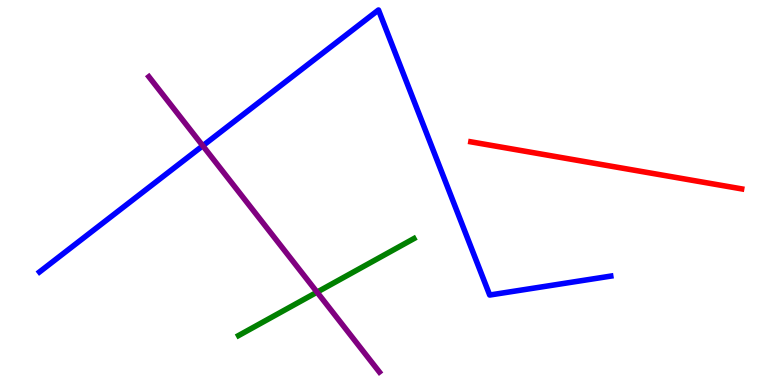[{'lines': ['blue', 'red'], 'intersections': []}, {'lines': ['green', 'red'], 'intersections': []}, {'lines': ['purple', 'red'], 'intersections': []}, {'lines': ['blue', 'green'], 'intersections': []}, {'lines': ['blue', 'purple'], 'intersections': [{'x': 2.62, 'y': 6.21}]}, {'lines': ['green', 'purple'], 'intersections': [{'x': 4.09, 'y': 2.41}]}]